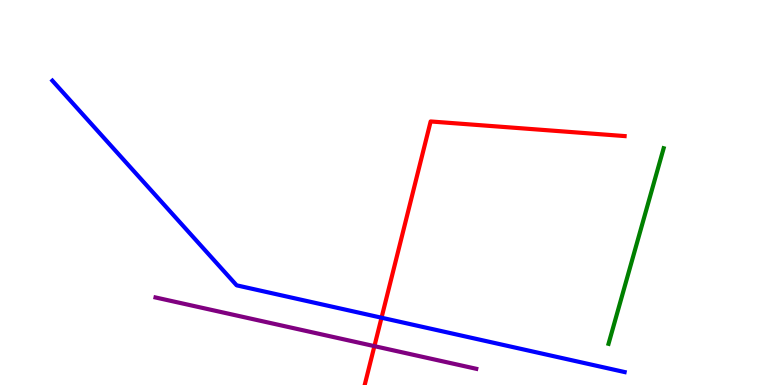[{'lines': ['blue', 'red'], 'intersections': [{'x': 4.92, 'y': 1.75}]}, {'lines': ['green', 'red'], 'intersections': []}, {'lines': ['purple', 'red'], 'intersections': [{'x': 4.83, 'y': 1.01}]}, {'lines': ['blue', 'green'], 'intersections': []}, {'lines': ['blue', 'purple'], 'intersections': []}, {'lines': ['green', 'purple'], 'intersections': []}]